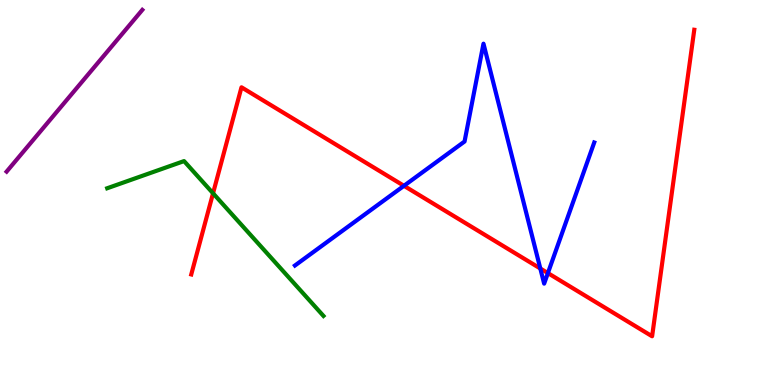[{'lines': ['blue', 'red'], 'intersections': [{'x': 5.21, 'y': 5.17}, {'x': 6.97, 'y': 3.03}, {'x': 7.07, 'y': 2.91}]}, {'lines': ['green', 'red'], 'intersections': [{'x': 2.75, 'y': 4.98}]}, {'lines': ['purple', 'red'], 'intersections': []}, {'lines': ['blue', 'green'], 'intersections': []}, {'lines': ['blue', 'purple'], 'intersections': []}, {'lines': ['green', 'purple'], 'intersections': []}]